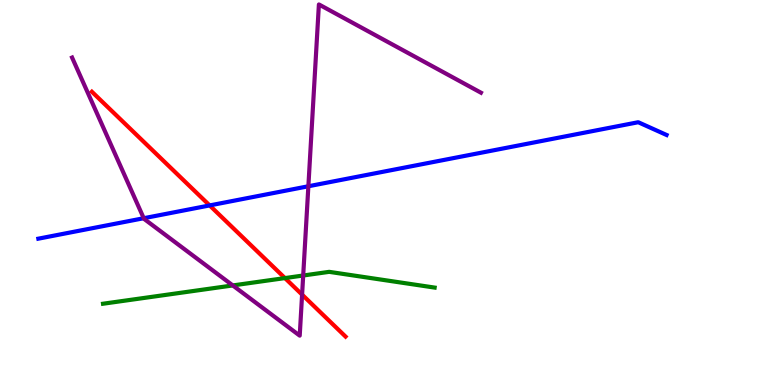[{'lines': ['blue', 'red'], 'intersections': [{'x': 2.71, 'y': 4.66}]}, {'lines': ['green', 'red'], 'intersections': [{'x': 3.68, 'y': 2.78}]}, {'lines': ['purple', 'red'], 'intersections': [{'x': 3.9, 'y': 2.35}]}, {'lines': ['blue', 'green'], 'intersections': []}, {'lines': ['blue', 'purple'], 'intersections': [{'x': 1.85, 'y': 4.33}, {'x': 3.98, 'y': 5.16}]}, {'lines': ['green', 'purple'], 'intersections': [{'x': 3.0, 'y': 2.59}, {'x': 3.91, 'y': 2.84}]}]